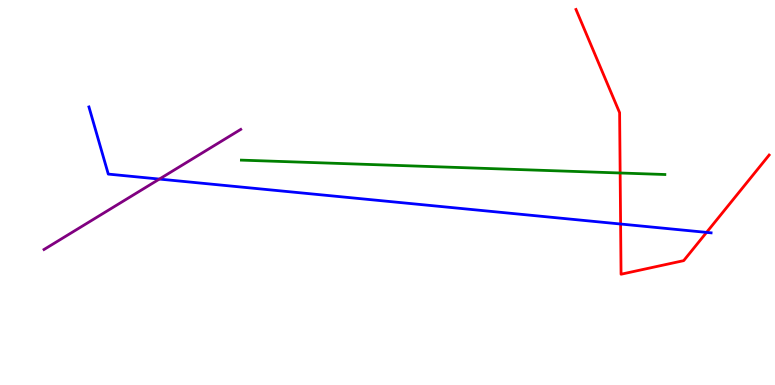[{'lines': ['blue', 'red'], 'intersections': [{'x': 8.01, 'y': 4.18}, {'x': 9.12, 'y': 3.96}]}, {'lines': ['green', 'red'], 'intersections': [{'x': 8.0, 'y': 5.51}]}, {'lines': ['purple', 'red'], 'intersections': []}, {'lines': ['blue', 'green'], 'intersections': []}, {'lines': ['blue', 'purple'], 'intersections': [{'x': 2.06, 'y': 5.35}]}, {'lines': ['green', 'purple'], 'intersections': []}]